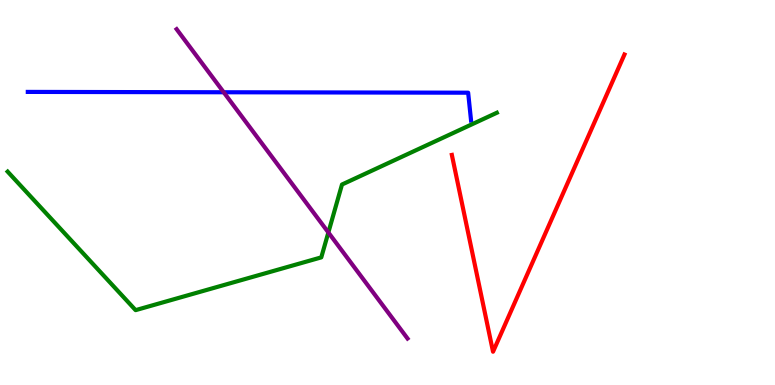[{'lines': ['blue', 'red'], 'intersections': []}, {'lines': ['green', 'red'], 'intersections': []}, {'lines': ['purple', 'red'], 'intersections': []}, {'lines': ['blue', 'green'], 'intersections': []}, {'lines': ['blue', 'purple'], 'intersections': [{'x': 2.89, 'y': 7.6}]}, {'lines': ['green', 'purple'], 'intersections': [{'x': 4.24, 'y': 3.96}]}]